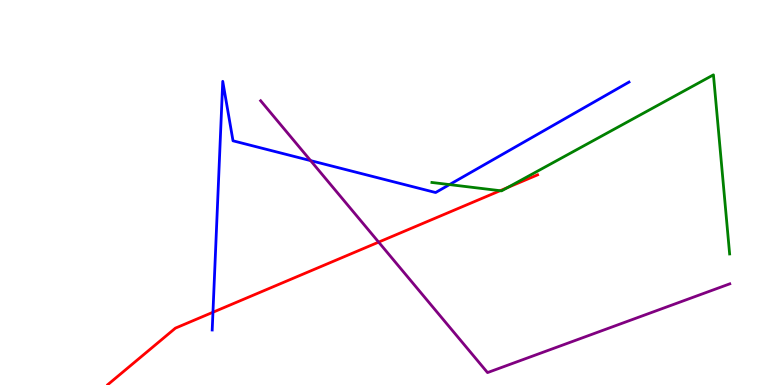[{'lines': ['blue', 'red'], 'intersections': [{'x': 2.75, 'y': 1.89}]}, {'lines': ['green', 'red'], 'intersections': [{'x': 6.45, 'y': 5.05}, {'x': 6.55, 'y': 5.13}]}, {'lines': ['purple', 'red'], 'intersections': [{'x': 4.89, 'y': 3.71}]}, {'lines': ['blue', 'green'], 'intersections': [{'x': 5.8, 'y': 5.21}]}, {'lines': ['blue', 'purple'], 'intersections': [{'x': 4.01, 'y': 5.83}]}, {'lines': ['green', 'purple'], 'intersections': []}]